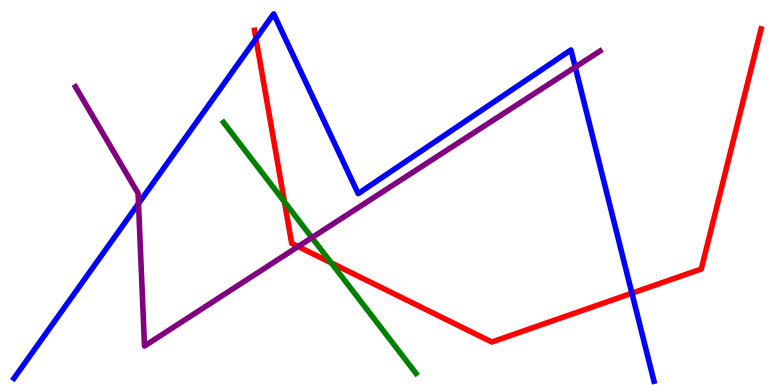[{'lines': ['blue', 'red'], 'intersections': [{'x': 3.3, 'y': 8.99}, {'x': 8.15, 'y': 2.38}]}, {'lines': ['green', 'red'], 'intersections': [{'x': 3.67, 'y': 4.76}, {'x': 4.27, 'y': 3.17}]}, {'lines': ['purple', 'red'], 'intersections': [{'x': 3.85, 'y': 3.6}]}, {'lines': ['blue', 'green'], 'intersections': []}, {'lines': ['blue', 'purple'], 'intersections': [{'x': 1.79, 'y': 4.71}, {'x': 7.42, 'y': 8.26}]}, {'lines': ['green', 'purple'], 'intersections': [{'x': 4.02, 'y': 3.83}]}]